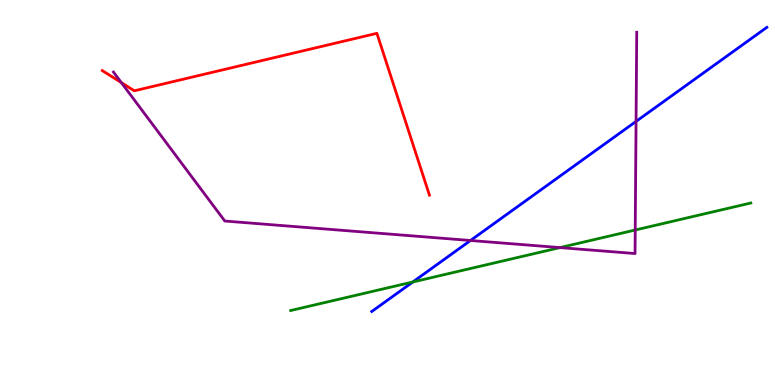[{'lines': ['blue', 'red'], 'intersections': []}, {'lines': ['green', 'red'], 'intersections': []}, {'lines': ['purple', 'red'], 'intersections': [{'x': 1.57, 'y': 7.85}]}, {'lines': ['blue', 'green'], 'intersections': [{'x': 5.33, 'y': 2.68}]}, {'lines': ['blue', 'purple'], 'intersections': [{'x': 6.07, 'y': 3.75}, {'x': 8.21, 'y': 6.85}]}, {'lines': ['green', 'purple'], 'intersections': [{'x': 7.23, 'y': 3.57}, {'x': 8.2, 'y': 4.03}]}]